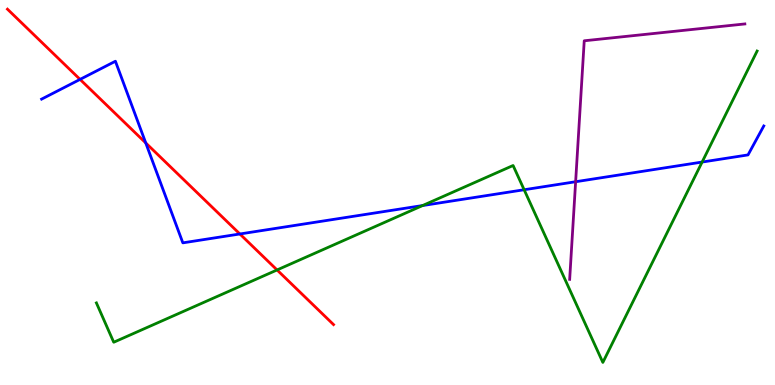[{'lines': ['blue', 'red'], 'intersections': [{'x': 1.03, 'y': 7.94}, {'x': 1.88, 'y': 6.29}, {'x': 3.1, 'y': 3.92}]}, {'lines': ['green', 'red'], 'intersections': [{'x': 3.57, 'y': 2.99}]}, {'lines': ['purple', 'red'], 'intersections': []}, {'lines': ['blue', 'green'], 'intersections': [{'x': 5.45, 'y': 4.66}, {'x': 6.76, 'y': 5.07}, {'x': 9.06, 'y': 5.79}]}, {'lines': ['blue', 'purple'], 'intersections': [{'x': 7.43, 'y': 5.28}]}, {'lines': ['green', 'purple'], 'intersections': []}]